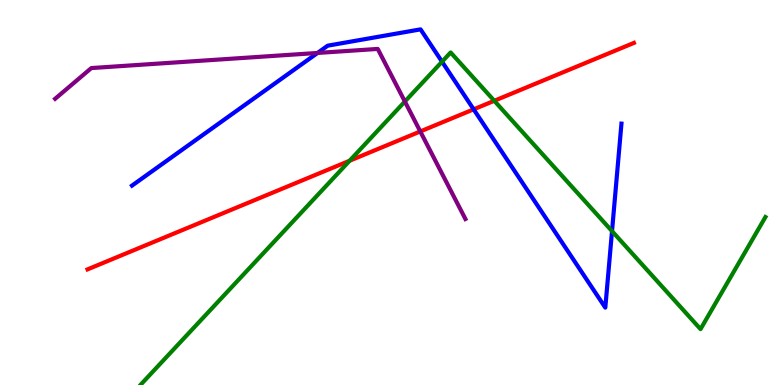[{'lines': ['blue', 'red'], 'intersections': [{'x': 6.11, 'y': 7.16}]}, {'lines': ['green', 'red'], 'intersections': [{'x': 4.51, 'y': 5.82}, {'x': 6.38, 'y': 7.38}]}, {'lines': ['purple', 'red'], 'intersections': [{'x': 5.42, 'y': 6.59}]}, {'lines': ['blue', 'green'], 'intersections': [{'x': 5.7, 'y': 8.4}, {'x': 7.9, 'y': 4.0}]}, {'lines': ['blue', 'purple'], 'intersections': [{'x': 4.1, 'y': 8.62}]}, {'lines': ['green', 'purple'], 'intersections': [{'x': 5.22, 'y': 7.36}]}]